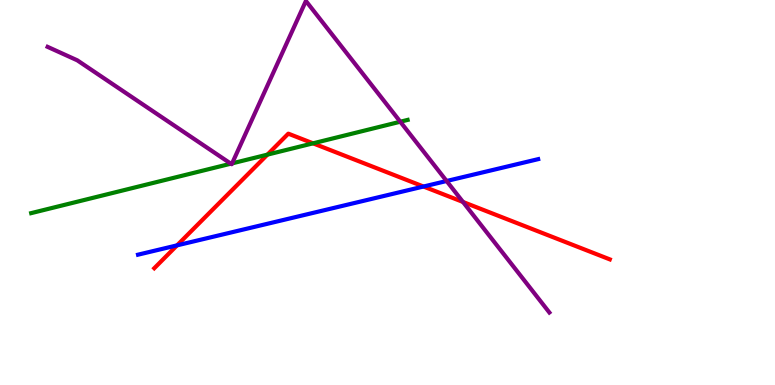[{'lines': ['blue', 'red'], 'intersections': [{'x': 2.28, 'y': 3.63}, {'x': 5.46, 'y': 5.16}]}, {'lines': ['green', 'red'], 'intersections': [{'x': 3.45, 'y': 5.98}, {'x': 4.04, 'y': 6.28}]}, {'lines': ['purple', 'red'], 'intersections': [{'x': 5.97, 'y': 4.75}]}, {'lines': ['blue', 'green'], 'intersections': []}, {'lines': ['blue', 'purple'], 'intersections': [{'x': 5.76, 'y': 5.3}]}, {'lines': ['green', 'purple'], 'intersections': [{'x': 2.98, 'y': 5.75}, {'x': 2.99, 'y': 5.76}, {'x': 5.16, 'y': 6.84}]}]